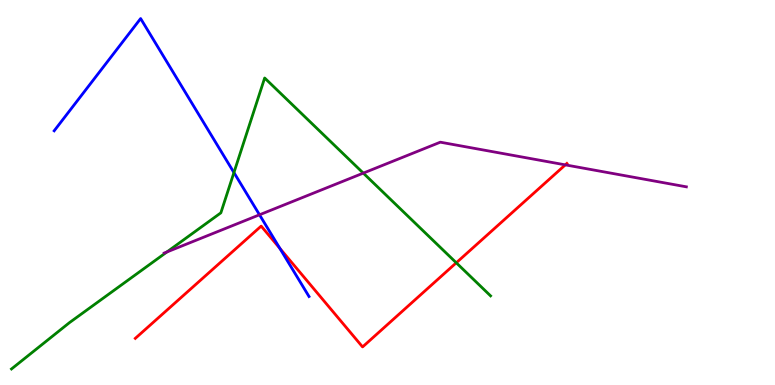[{'lines': ['blue', 'red'], 'intersections': [{'x': 3.61, 'y': 3.55}]}, {'lines': ['green', 'red'], 'intersections': [{'x': 5.89, 'y': 3.17}]}, {'lines': ['purple', 'red'], 'intersections': [{'x': 7.29, 'y': 5.72}]}, {'lines': ['blue', 'green'], 'intersections': [{'x': 3.02, 'y': 5.52}]}, {'lines': ['blue', 'purple'], 'intersections': [{'x': 3.35, 'y': 4.42}]}, {'lines': ['green', 'purple'], 'intersections': [{'x': 2.15, 'y': 3.46}, {'x': 4.69, 'y': 5.5}]}]